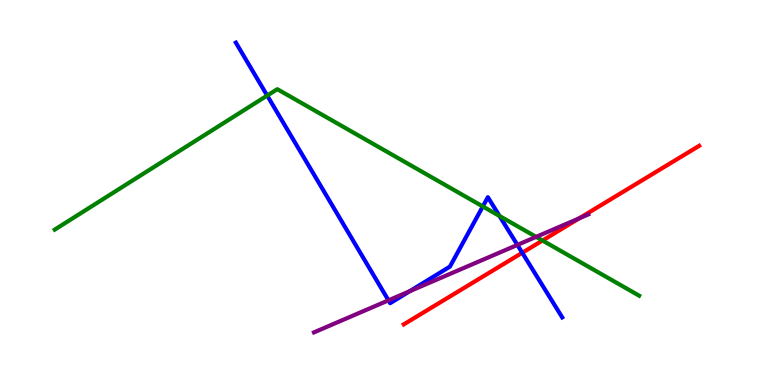[{'lines': ['blue', 'red'], 'intersections': [{'x': 6.74, 'y': 3.43}]}, {'lines': ['green', 'red'], 'intersections': [{'x': 7.0, 'y': 3.75}]}, {'lines': ['purple', 'red'], 'intersections': [{'x': 7.47, 'y': 4.33}]}, {'lines': ['blue', 'green'], 'intersections': [{'x': 3.45, 'y': 7.52}, {'x': 6.23, 'y': 4.64}, {'x': 6.45, 'y': 4.39}]}, {'lines': ['blue', 'purple'], 'intersections': [{'x': 5.01, 'y': 2.2}, {'x': 5.29, 'y': 2.44}, {'x': 6.68, 'y': 3.64}]}, {'lines': ['green', 'purple'], 'intersections': [{'x': 6.92, 'y': 3.85}]}]